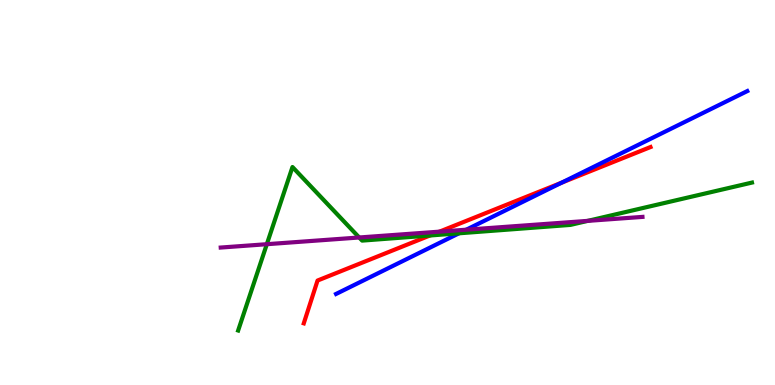[{'lines': ['blue', 'red'], 'intersections': [{'x': 7.25, 'y': 5.25}]}, {'lines': ['green', 'red'], 'intersections': [{'x': 5.55, 'y': 3.88}]}, {'lines': ['purple', 'red'], 'intersections': [{'x': 5.67, 'y': 3.98}]}, {'lines': ['blue', 'green'], 'intersections': [{'x': 5.92, 'y': 3.94}]}, {'lines': ['blue', 'purple'], 'intersections': [{'x': 6.02, 'y': 4.03}]}, {'lines': ['green', 'purple'], 'intersections': [{'x': 3.44, 'y': 3.66}, {'x': 4.63, 'y': 3.83}, {'x': 7.58, 'y': 4.26}]}]